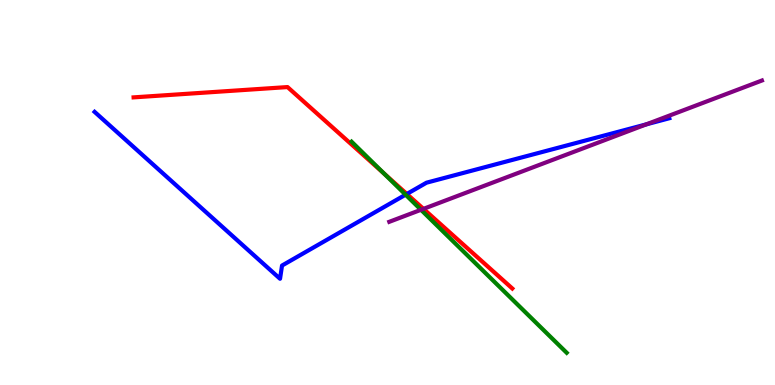[{'lines': ['blue', 'red'], 'intersections': [{'x': 5.25, 'y': 4.96}]}, {'lines': ['green', 'red'], 'intersections': [{'x': 4.96, 'y': 5.49}]}, {'lines': ['purple', 'red'], 'intersections': [{'x': 5.46, 'y': 4.57}]}, {'lines': ['blue', 'green'], 'intersections': [{'x': 5.23, 'y': 4.94}]}, {'lines': ['blue', 'purple'], 'intersections': [{'x': 8.34, 'y': 6.77}]}, {'lines': ['green', 'purple'], 'intersections': [{'x': 5.43, 'y': 4.55}]}]